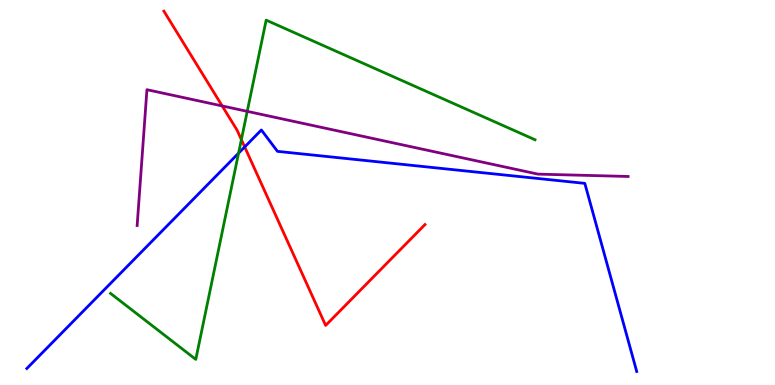[{'lines': ['blue', 'red'], 'intersections': [{'x': 3.16, 'y': 6.18}]}, {'lines': ['green', 'red'], 'intersections': [{'x': 3.11, 'y': 6.37}]}, {'lines': ['purple', 'red'], 'intersections': [{'x': 2.87, 'y': 7.25}]}, {'lines': ['blue', 'green'], 'intersections': [{'x': 3.08, 'y': 6.02}]}, {'lines': ['blue', 'purple'], 'intersections': []}, {'lines': ['green', 'purple'], 'intersections': [{'x': 3.19, 'y': 7.11}]}]